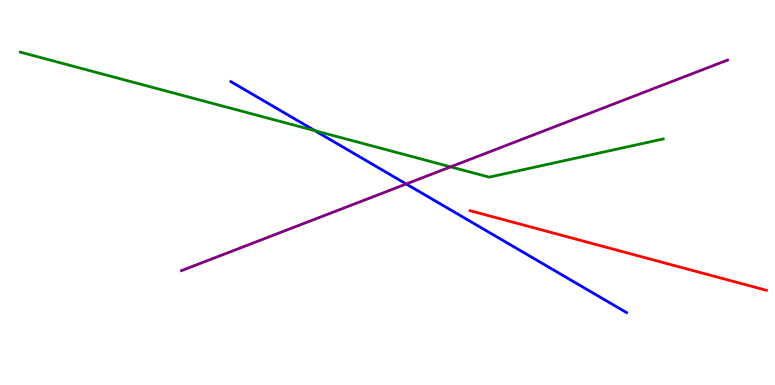[{'lines': ['blue', 'red'], 'intersections': []}, {'lines': ['green', 'red'], 'intersections': []}, {'lines': ['purple', 'red'], 'intersections': []}, {'lines': ['blue', 'green'], 'intersections': [{'x': 4.06, 'y': 6.61}]}, {'lines': ['blue', 'purple'], 'intersections': [{'x': 5.24, 'y': 5.22}]}, {'lines': ['green', 'purple'], 'intersections': [{'x': 5.81, 'y': 5.67}]}]